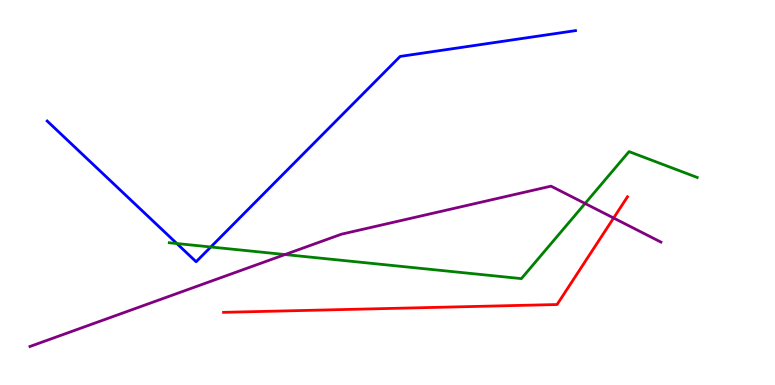[{'lines': ['blue', 'red'], 'intersections': []}, {'lines': ['green', 'red'], 'intersections': []}, {'lines': ['purple', 'red'], 'intersections': [{'x': 7.92, 'y': 4.34}]}, {'lines': ['blue', 'green'], 'intersections': [{'x': 2.28, 'y': 3.67}, {'x': 2.72, 'y': 3.58}]}, {'lines': ['blue', 'purple'], 'intersections': []}, {'lines': ['green', 'purple'], 'intersections': [{'x': 3.68, 'y': 3.39}, {'x': 7.55, 'y': 4.71}]}]